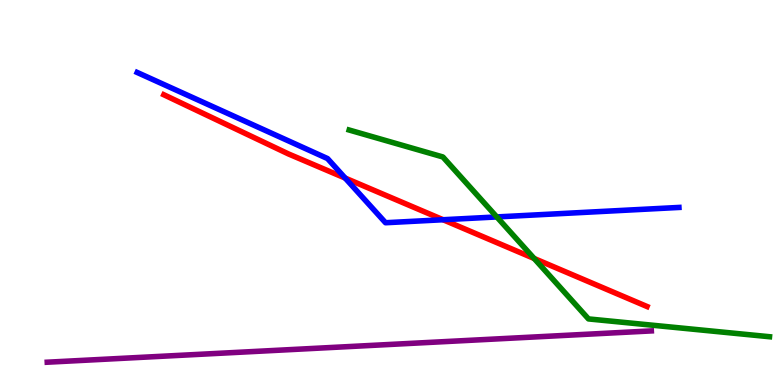[{'lines': ['blue', 'red'], 'intersections': [{'x': 4.45, 'y': 5.37}, {'x': 5.72, 'y': 4.29}]}, {'lines': ['green', 'red'], 'intersections': [{'x': 6.89, 'y': 3.29}]}, {'lines': ['purple', 'red'], 'intersections': []}, {'lines': ['blue', 'green'], 'intersections': [{'x': 6.41, 'y': 4.37}]}, {'lines': ['blue', 'purple'], 'intersections': []}, {'lines': ['green', 'purple'], 'intersections': []}]